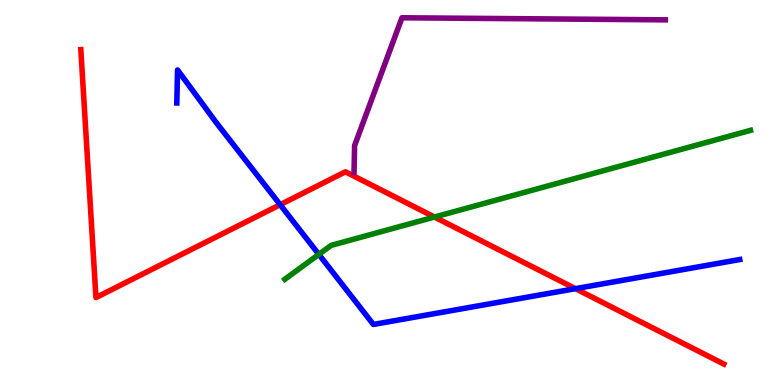[{'lines': ['blue', 'red'], 'intersections': [{'x': 3.61, 'y': 4.68}, {'x': 7.43, 'y': 2.5}]}, {'lines': ['green', 'red'], 'intersections': [{'x': 5.61, 'y': 4.36}]}, {'lines': ['purple', 'red'], 'intersections': []}, {'lines': ['blue', 'green'], 'intersections': [{'x': 4.11, 'y': 3.39}]}, {'lines': ['blue', 'purple'], 'intersections': []}, {'lines': ['green', 'purple'], 'intersections': []}]